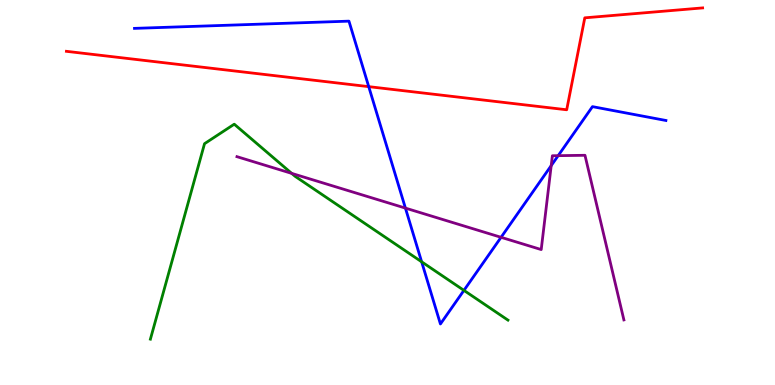[{'lines': ['blue', 'red'], 'intersections': [{'x': 4.76, 'y': 7.75}]}, {'lines': ['green', 'red'], 'intersections': []}, {'lines': ['purple', 'red'], 'intersections': []}, {'lines': ['blue', 'green'], 'intersections': [{'x': 5.44, 'y': 3.2}, {'x': 5.99, 'y': 2.46}]}, {'lines': ['blue', 'purple'], 'intersections': [{'x': 5.23, 'y': 4.59}, {'x': 6.47, 'y': 3.84}, {'x': 7.11, 'y': 5.7}, {'x': 7.2, 'y': 5.96}]}, {'lines': ['green', 'purple'], 'intersections': [{'x': 3.76, 'y': 5.5}]}]